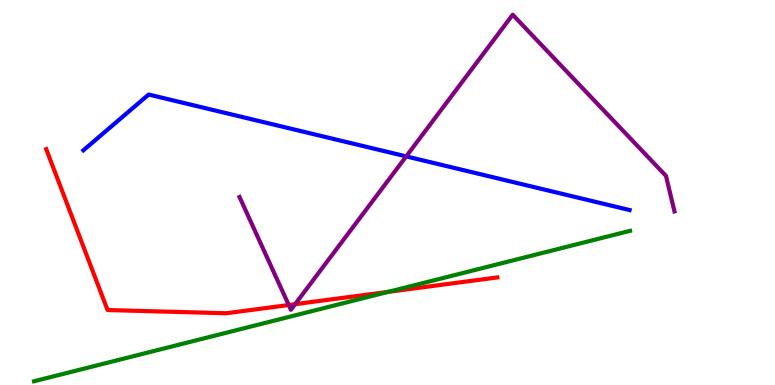[{'lines': ['blue', 'red'], 'intersections': []}, {'lines': ['green', 'red'], 'intersections': [{'x': 5.01, 'y': 2.42}]}, {'lines': ['purple', 'red'], 'intersections': [{'x': 3.73, 'y': 2.08}, {'x': 3.81, 'y': 2.1}]}, {'lines': ['blue', 'green'], 'intersections': []}, {'lines': ['blue', 'purple'], 'intersections': [{'x': 5.24, 'y': 5.94}]}, {'lines': ['green', 'purple'], 'intersections': []}]